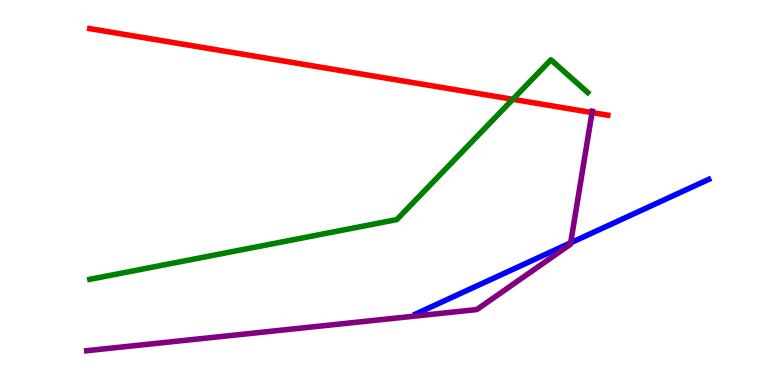[{'lines': ['blue', 'red'], 'intersections': []}, {'lines': ['green', 'red'], 'intersections': [{'x': 6.62, 'y': 7.42}]}, {'lines': ['purple', 'red'], 'intersections': [{'x': 7.64, 'y': 7.08}]}, {'lines': ['blue', 'green'], 'intersections': []}, {'lines': ['blue', 'purple'], 'intersections': [{'x': 7.36, 'y': 3.69}]}, {'lines': ['green', 'purple'], 'intersections': []}]